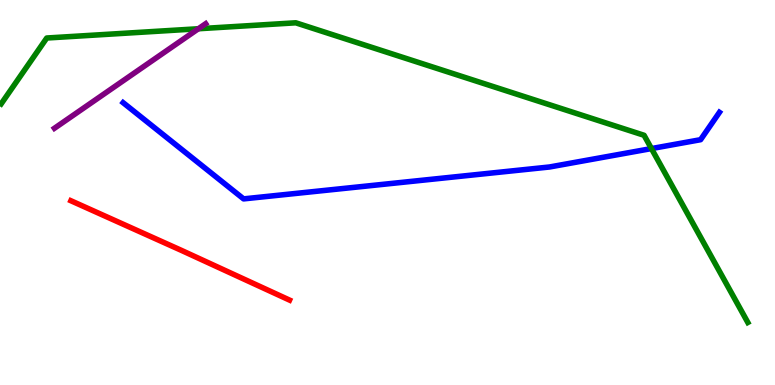[{'lines': ['blue', 'red'], 'intersections': []}, {'lines': ['green', 'red'], 'intersections': []}, {'lines': ['purple', 'red'], 'intersections': []}, {'lines': ['blue', 'green'], 'intersections': [{'x': 8.41, 'y': 6.14}]}, {'lines': ['blue', 'purple'], 'intersections': []}, {'lines': ['green', 'purple'], 'intersections': [{'x': 2.56, 'y': 9.25}]}]